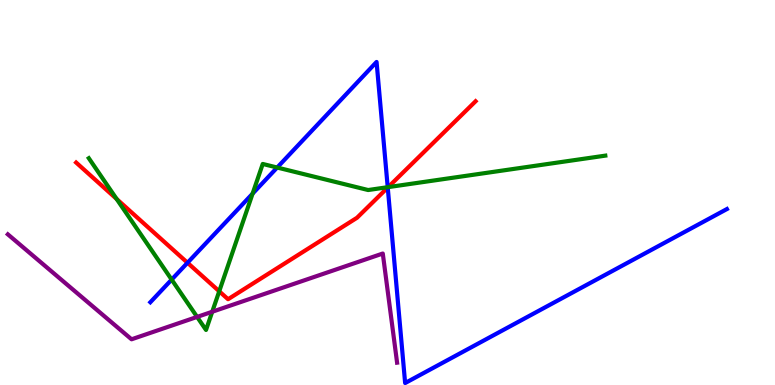[{'lines': ['blue', 'red'], 'intersections': [{'x': 2.42, 'y': 3.17}, {'x': 5.0, 'y': 5.13}]}, {'lines': ['green', 'red'], 'intersections': [{'x': 1.51, 'y': 4.83}, {'x': 2.83, 'y': 2.43}, {'x': 5.01, 'y': 5.14}]}, {'lines': ['purple', 'red'], 'intersections': []}, {'lines': ['blue', 'green'], 'intersections': [{'x': 2.21, 'y': 2.74}, {'x': 3.26, 'y': 4.97}, {'x': 3.58, 'y': 5.65}, {'x': 5.0, 'y': 5.14}]}, {'lines': ['blue', 'purple'], 'intersections': []}, {'lines': ['green', 'purple'], 'intersections': [{'x': 2.54, 'y': 1.77}, {'x': 2.74, 'y': 1.9}]}]